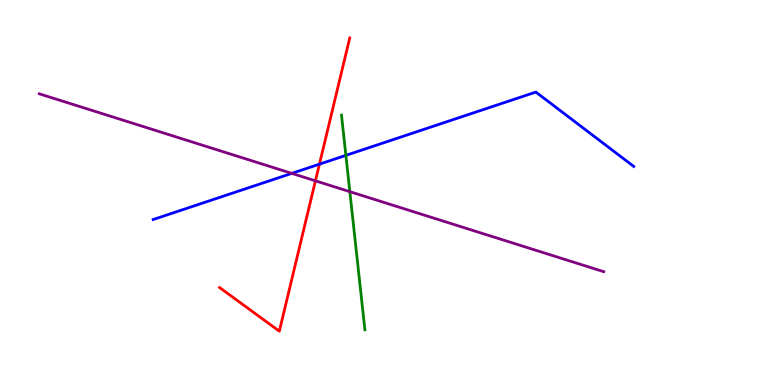[{'lines': ['blue', 'red'], 'intersections': [{'x': 4.12, 'y': 5.74}]}, {'lines': ['green', 'red'], 'intersections': []}, {'lines': ['purple', 'red'], 'intersections': [{'x': 4.07, 'y': 5.3}]}, {'lines': ['blue', 'green'], 'intersections': [{'x': 4.46, 'y': 5.96}]}, {'lines': ['blue', 'purple'], 'intersections': [{'x': 3.76, 'y': 5.5}]}, {'lines': ['green', 'purple'], 'intersections': [{'x': 4.51, 'y': 5.02}]}]